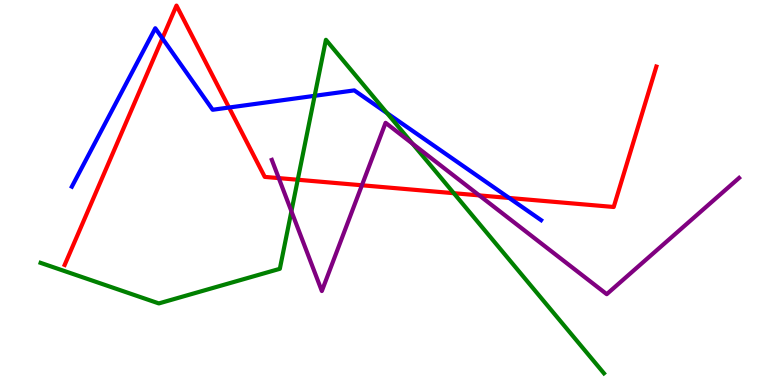[{'lines': ['blue', 'red'], 'intersections': [{'x': 2.1, 'y': 9.0}, {'x': 2.95, 'y': 7.21}, {'x': 6.57, 'y': 4.86}]}, {'lines': ['green', 'red'], 'intersections': [{'x': 3.84, 'y': 5.33}, {'x': 5.86, 'y': 4.98}]}, {'lines': ['purple', 'red'], 'intersections': [{'x': 3.6, 'y': 5.37}, {'x': 4.67, 'y': 5.19}, {'x': 6.18, 'y': 4.92}]}, {'lines': ['blue', 'green'], 'intersections': [{'x': 4.06, 'y': 7.51}, {'x': 4.99, 'y': 7.06}]}, {'lines': ['blue', 'purple'], 'intersections': []}, {'lines': ['green', 'purple'], 'intersections': [{'x': 3.76, 'y': 4.51}, {'x': 5.32, 'y': 6.27}]}]